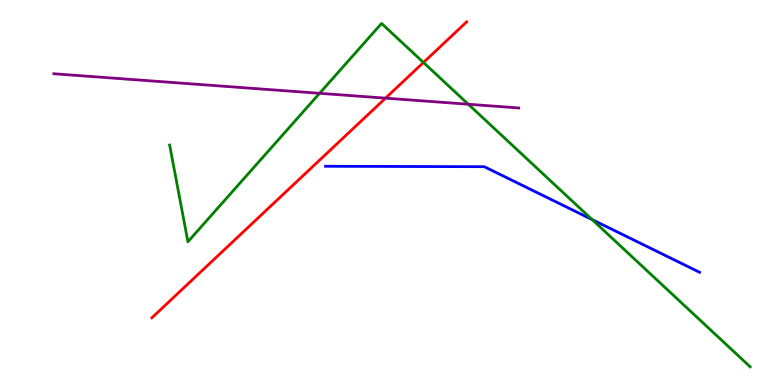[{'lines': ['blue', 'red'], 'intersections': []}, {'lines': ['green', 'red'], 'intersections': [{'x': 5.46, 'y': 8.38}]}, {'lines': ['purple', 'red'], 'intersections': [{'x': 4.97, 'y': 7.45}]}, {'lines': ['blue', 'green'], 'intersections': [{'x': 7.64, 'y': 4.3}]}, {'lines': ['blue', 'purple'], 'intersections': []}, {'lines': ['green', 'purple'], 'intersections': [{'x': 4.12, 'y': 7.58}, {'x': 6.04, 'y': 7.29}]}]